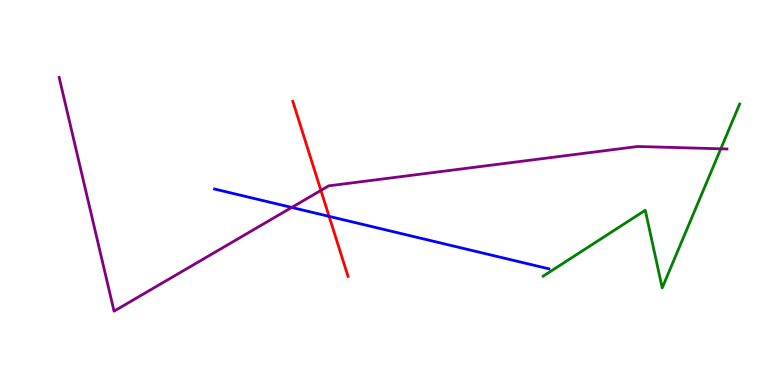[{'lines': ['blue', 'red'], 'intersections': [{'x': 4.25, 'y': 4.38}]}, {'lines': ['green', 'red'], 'intersections': []}, {'lines': ['purple', 'red'], 'intersections': [{'x': 4.14, 'y': 5.05}]}, {'lines': ['blue', 'green'], 'intersections': []}, {'lines': ['blue', 'purple'], 'intersections': [{'x': 3.76, 'y': 4.61}]}, {'lines': ['green', 'purple'], 'intersections': [{'x': 9.3, 'y': 6.13}]}]